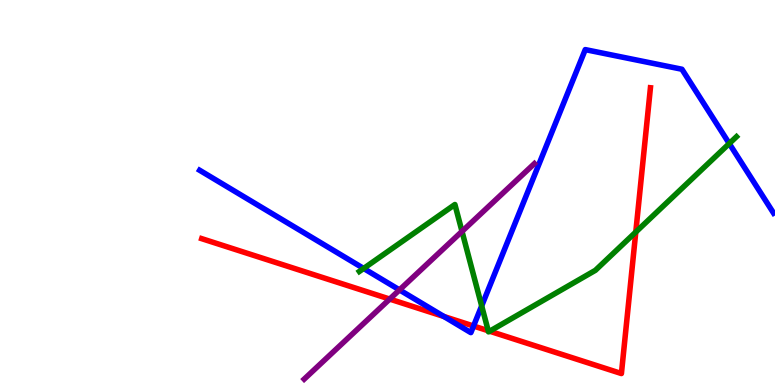[{'lines': ['blue', 'red'], 'intersections': [{'x': 5.73, 'y': 1.78}, {'x': 6.11, 'y': 1.53}]}, {'lines': ['green', 'red'], 'intersections': [{'x': 6.3, 'y': 1.41}, {'x': 6.32, 'y': 1.4}, {'x': 8.2, 'y': 3.97}]}, {'lines': ['purple', 'red'], 'intersections': [{'x': 5.03, 'y': 2.23}]}, {'lines': ['blue', 'green'], 'intersections': [{'x': 4.69, 'y': 3.03}, {'x': 6.22, 'y': 2.05}, {'x': 9.41, 'y': 6.27}]}, {'lines': ['blue', 'purple'], 'intersections': [{'x': 5.15, 'y': 2.47}]}, {'lines': ['green', 'purple'], 'intersections': [{'x': 5.96, 'y': 3.99}]}]